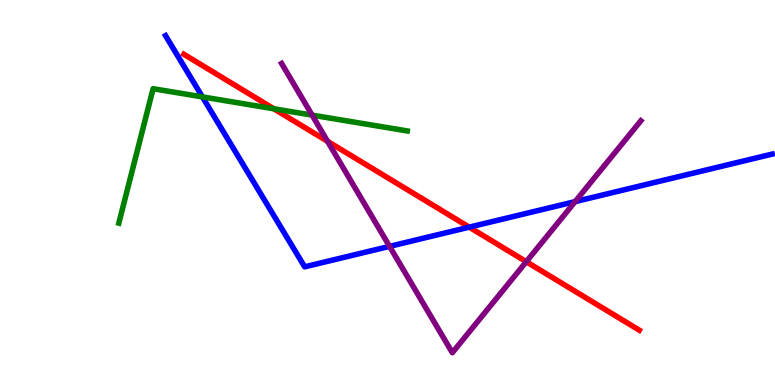[{'lines': ['blue', 'red'], 'intersections': [{'x': 6.05, 'y': 4.1}]}, {'lines': ['green', 'red'], 'intersections': [{'x': 3.53, 'y': 7.18}]}, {'lines': ['purple', 'red'], 'intersections': [{'x': 4.23, 'y': 6.33}, {'x': 6.79, 'y': 3.2}]}, {'lines': ['blue', 'green'], 'intersections': [{'x': 2.61, 'y': 7.48}]}, {'lines': ['blue', 'purple'], 'intersections': [{'x': 5.03, 'y': 3.6}, {'x': 7.42, 'y': 4.76}]}, {'lines': ['green', 'purple'], 'intersections': [{'x': 4.03, 'y': 7.01}]}]